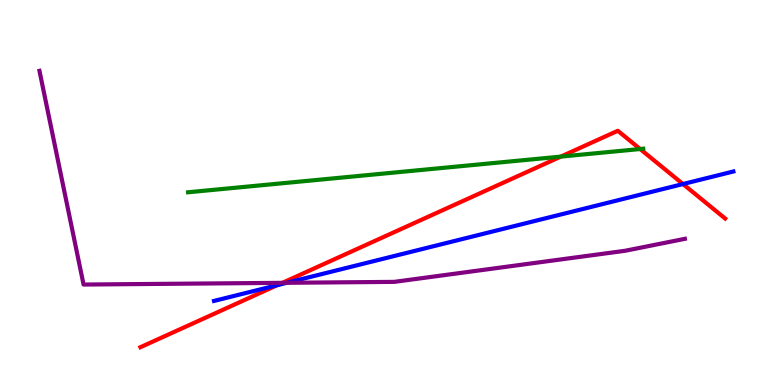[{'lines': ['blue', 'red'], 'intersections': [{'x': 3.58, 'y': 2.59}, {'x': 8.81, 'y': 5.22}]}, {'lines': ['green', 'red'], 'intersections': [{'x': 7.24, 'y': 5.93}, {'x': 8.26, 'y': 6.13}]}, {'lines': ['purple', 'red'], 'intersections': [{'x': 3.64, 'y': 2.65}]}, {'lines': ['blue', 'green'], 'intersections': []}, {'lines': ['blue', 'purple'], 'intersections': [{'x': 3.7, 'y': 2.65}]}, {'lines': ['green', 'purple'], 'intersections': []}]